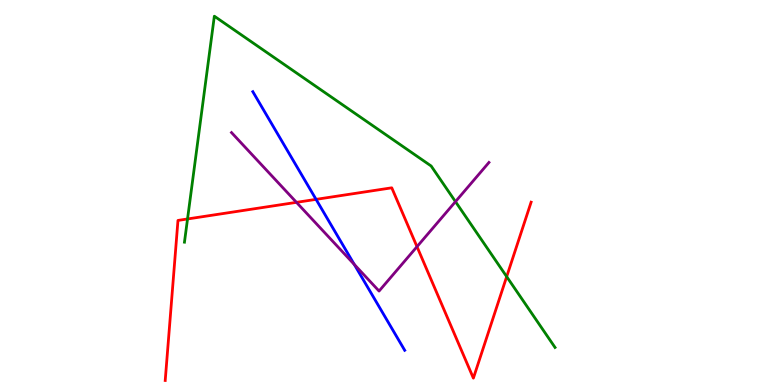[{'lines': ['blue', 'red'], 'intersections': [{'x': 4.08, 'y': 4.82}]}, {'lines': ['green', 'red'], 'intersections': [{'x': 2.42, 'y': 4.31}, {'x': 6.54, 'y': 2.81}]}, {'lines': ['purple', 'red'], 'intersections': [{'x': 3.83, 'y': 4.74}, {'x': 5.38, 'y': 3.59}]}, {'lines': ['blue', 'green'], 'intersections': []}, {'lines': ['blue', 'purple'], 'intersections': [{'x': 4.57, 'y': 3.13}]}, {'lines': ['green', 'purple'], 'intersections': [{'x': 5.88, 'y': 4.76}]}]